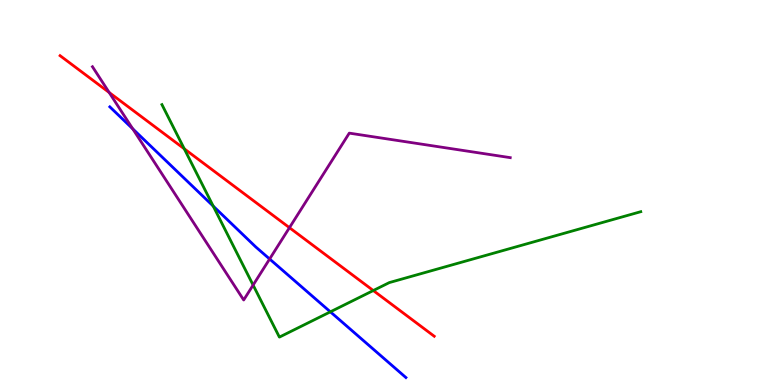[{'lines': ['blue', 'red'], 'intersections': []}, {'lines': ['green', 'red'], 'intersections': [{'x': 2.38, 'y': 6.14}, {'x': 4.82, 'y': 2.45}]}, {'lines': ['purple', 'red'], 'intersections': [{'x': 1.41, 'y': 7.6}, {'x': 3.73, 'y': 4.09}]}, {'lines': ['blue', 'green'], 'intersections': [{'x': 2.75, 'y': 4.65}, {'x': 4.26, 'y': 1.9}]}, {'lines': ['blue', 'purple'], 'intersections': [{'x': 1.71, 'y': 6.65}, {'x': 3.48, 'y': 3.27}]}, {'lines': ['green', 'purple'], 'intersections': [{'x': 3.27, 'y': 2.6}]}]